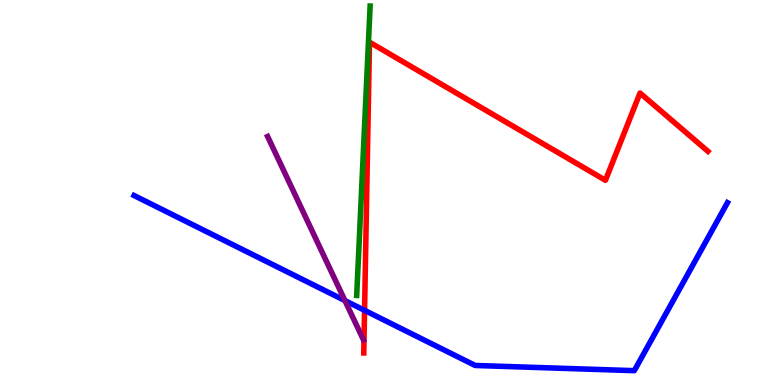[{'lines': ['blue', 'red'], 'intersections': [{'x': 4.7, 'y': 1.94}]}, {'lines': ['green', 'red'], 'intersections': []}, {'lines': ['purple', 'red'], 'intersections': []}, {'lines': ['blue', 'green'], 'intersections': []}, {'lines': ['blue', 'purple'], 'intersections': [{'x': 4.45, 'y': 2.19}]}, {'lines': ['green', 'purple'], 'intersections': []}]